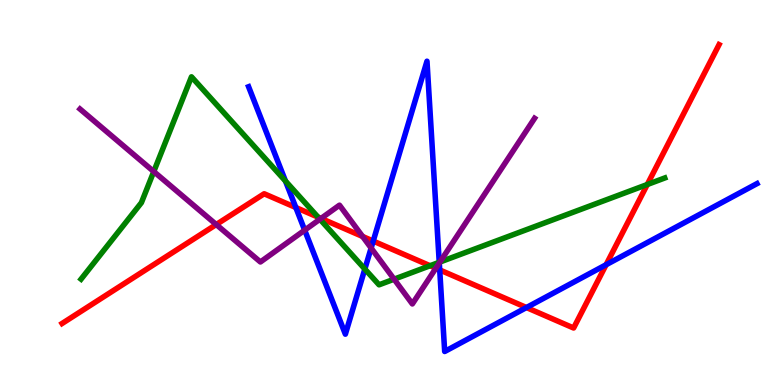[{'lines': ['blue', 'red'], 'intersections': [{'x': 3.82, 'y': 4.61}, {'x': 4.82, 'y': 3.74}, {'x': 5.67, 'y': 2.99}, {'x': 6.79, 'y': 2.01}, {'x': 7.82, 'y': 3.12}]}, {'lines': ['green', 'red'], 'intersections': [{'x': 4.1, 'y': 4.36}, {'x': 5.55, 'y': 3.1}, {'x': 8.35, 'y': 5.21}]}, {'lines': ['purple', 'red'], 'intersections': [{'x': 2.79, 'y': 4.17}, {'x': 4.14, 'y': 4.33}, {'x': 4.68, 'y': 3.86}, {'x': 5.62, 'y': 3.03}]}, {'lines': ['blue', 'green'], 'intersections': [{'x': 3.68, 'y': 5.3}, {'x': 4.71, 'y': 3.01}, {'x': 5.67, 'y': 3.19}]}, {'lines': ['blue', 'purple'], 'intersections': [{'x': 3.93, 'y': 4.02}, {'x': 4.79, 'y': 3.56}, {'x': 5.67, 'y': 3.17}]}, {'lines': ['green', 'purple'], 'intersections': [{'x': 1.98, 'y': 5.54}, {'x': 4.13, 'y': 4.31}, {'x': 5.09, 'y': 2.75}, {'x': 5.68, 'y': 3.19}]}]